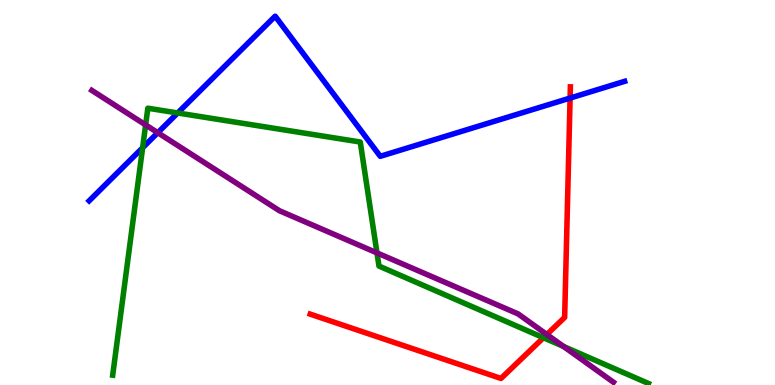[{'lines': ['blue', 'red'], 'intersections': [{'x': 7.36, 'y': 7.45}]}, {'lines': ['green', 'red'], 'intersections': [{'x': 7.01, 'y': 1.23}]}, {'lines': ['purple', 'red'], 'intersections': [{'x': 7.06, 'y': 1.31}]}, {'lines': ['blue', 'green'], 'intersections': [{'x': 1.84, 'y': 6.16}, {'x': 2.29, 'y': 7.07}]}, {'lines': ['blue', 'purple'], 'intersections': [{'x': 2.04, 'y': 6.55}]}, {'lines': ['green', 'purple'], 'intersections': [{'x': 1.88, 'y': 6.76}, {'x': 4.86, 'y': 3.43}, {'x': 7.27, 'y': 1.0}]}]